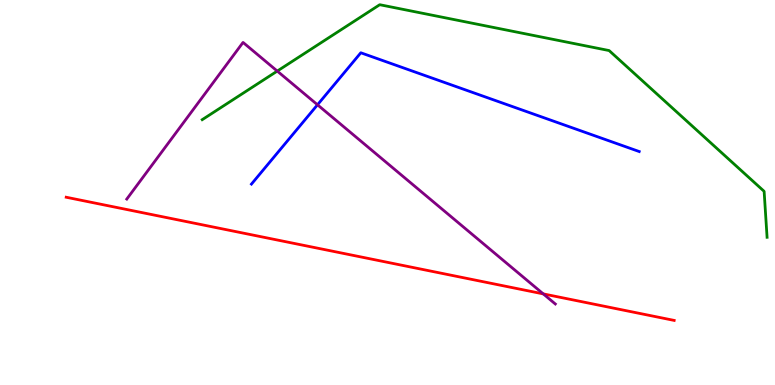[{'lines': ['blue', 'red'], 'intersections': []}, {'lines': ['green', 'red'], 'intersections': []}, {'lines': ['purple', 'red'], 'intersections': [{'x': 7.01, 'y': 2.37}]}, {'lines': ['blue', 'green'], 'intersections': []}, {'lines': ['blue', 'purple'], 'intersections': [{'x': 4.1, 'y': 7.28}]}, {'lines': ['green', 'purple'], 'intersections': [{'x': 3.58, 'y': 8.15}]}]